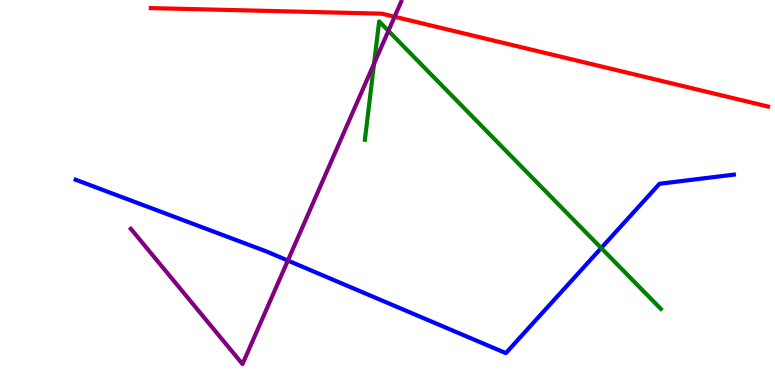[{'lines': ['blue', 'red'], 'intersections': []}, {'lines': ['green', 'red'], 'intersections': []}, {'lines': ['purple', 'red'], 'intersections': [{'x': 5.09, 'y': 9.56}]}, {'lines': ['blue', 'green'], 'intersections': [{'x': 7.76, 'y': 3.56}]}, {'lines': ['blue', 'purple'], 'intersections': [{'x': 3.71, 'y': 3.23}]}, {'lines': ['green', 'purple'], 'intersections': [{'x': 4.83, 'y': 8.35}, {'x': 5.01, 'y': 9.2}]}]